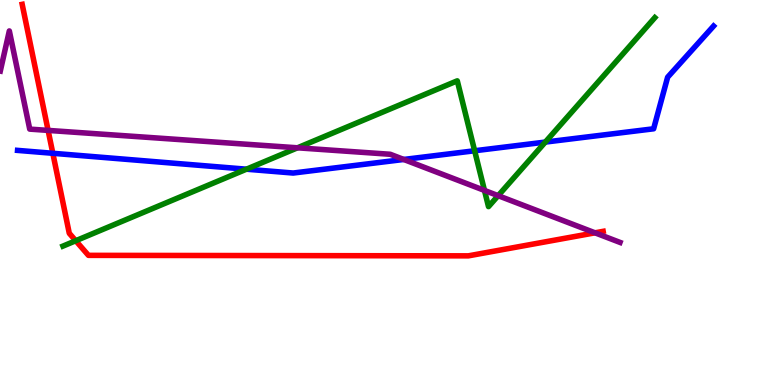[{'lines': ['blue', 'red'], 'intersections': [{'x': 0.682, 'y': 6.02}]}, {'lines': ['green', 'red'], 'intersections': [{'x': 0.978, 'y': 3.75}]}, {'lines': ['purple', 'red'], 'intersections': [{'x': 0.621, 'y': 6.61}, {'x': 7.68, 'y': 3.95}]}, {'lines': ['blue', 'green'], 'intersections': [{'x': 3.18, 'y': 5.61}, {'x': 6.12, 'y': 6.08}, {'x': 7.04, 'y': 6.31}]}, {'lines': ['blue', 'purple'], 'intersections': [{'x': 5.21, 'y': 5.86}]}, {'lines': ['green', 'purple'], 'intersections': [{'x': 3.84, 'y': 6.16}, {'x': 6.25, 'y': 5.05}, {'x': 6.43, 'y': 4.92}]}]